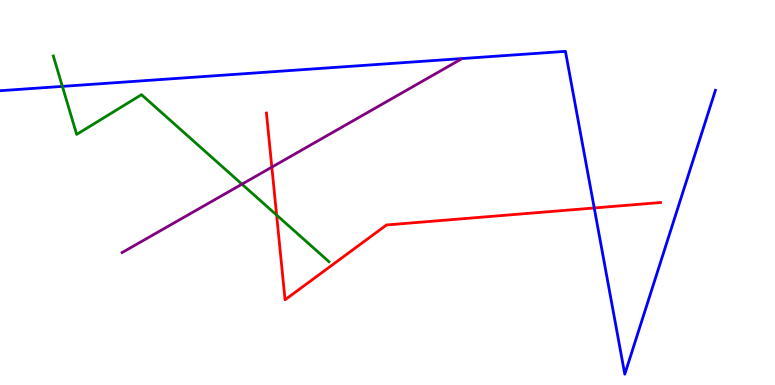[{'lines': ['blue', 'red'], 'intersections': [{'x': 7.67, 'y': 4.6}]}, {'lines': ['green', 'red'], 'intersections': [{'x': 3.57, 'y': 4.41}]}, {'lines': ['purple', 'red'], 'intersections': [{'x': 3.51, 'y': 5.66}]}, {'lines': ['blue', 'green'], 'intersections': [{'x': 0.805, 'y': 7.76}]}, {'lines': ['blue', 'purple'], 'intersections': []}, {'lines': ['green', 'purple'], 'intersections': [{'x': 3.12, 'y': 5.22}]}]